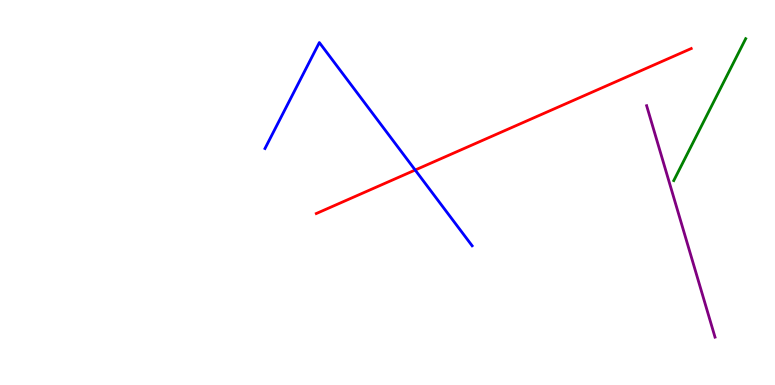[{'lines': ['blue', 'red'], 'intersections': [{'x': 5.36, 'y': 5.58}]}, {'lines': ['green', 'red'], 'intersections': []}, {'lines': ['purple', 'red'], 'intersections': []}, {'lines': ['blue', 'green'], 'intersections': []}, {'lines': ['blue', 'purple'], 'intersections': []}, {'lines': ['green', 'purple'], 'intersections': []}]